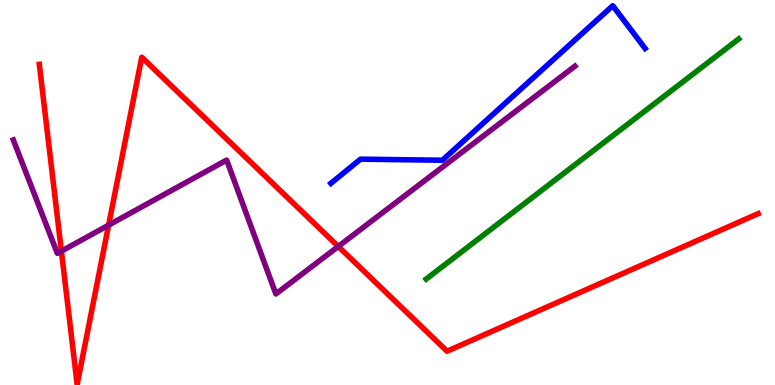[{'lines': ['blue', 'red'], 'intersections': []}, {'lines': ['green', 'red'], 'intersections': []}, {'lines': ['purple', 'red'], 'intersections': [{'x': 0.792, 'y': 3.48}, {'x': 1.4, 'y': 4.15}, {'x': 4.36, 'y': 3.6}]}, {'lines': ['blue', 'green'], 'intersections': []}, {'lines': ['blue', 'purple'], 'intersections': []}, {'lines': ['green', 'purple'], 'intersections': []}]